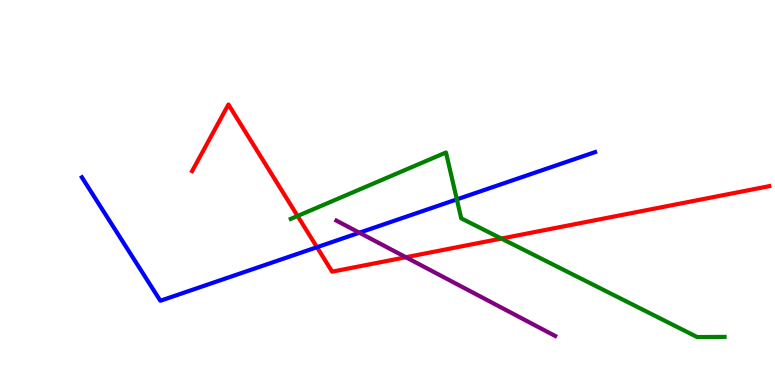[{'lines': ['blue', 'red'], 'intersections': [{'x': 4.09, 'y': 3.58}]}, {'lines': ['green', 'red'], 'intersections': [{'x': 3.84, 'y': 4.39}, {'x': 6.47, 'y': 3.8}]}, {'lines': ['purple', 'red'], 'intersections': [{'x': 5.24, 'y': 3.32}]}, {'lines': ['blue', 'green'], 'intersections': [{'x': 5.89, 'y': 4.82}]}, {'lines': ['blue', 'purple'], 'intersections': [{'x': 4.64, 'y': 3.96}]}, {'lines': ['green', 'purple'], 'intersections': []}]